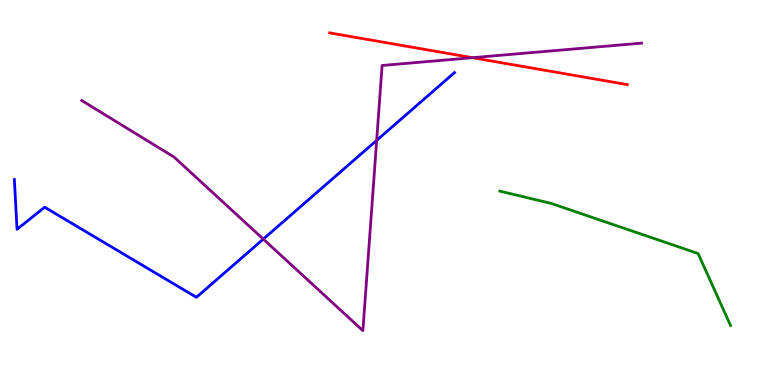[{'lines': ['blue', 'red'], 'intersections': []}, {'lines': ['green', 'red'], 'intersections': []}, {'lines': ['purple', 'red'], 'intersections': [{'x': 6.1, 'y': 8.5}]}, {'lines': ['blue', 'green'], 'intersections': []}, {'lines': ['blue', 'purple'], 'intersections': [{'x': 3.4, 'y': 3.79}, {'x': 4.86, 'y': 6.35}]}, {'lines': ['green', 'purple'], 'intersections': []}]